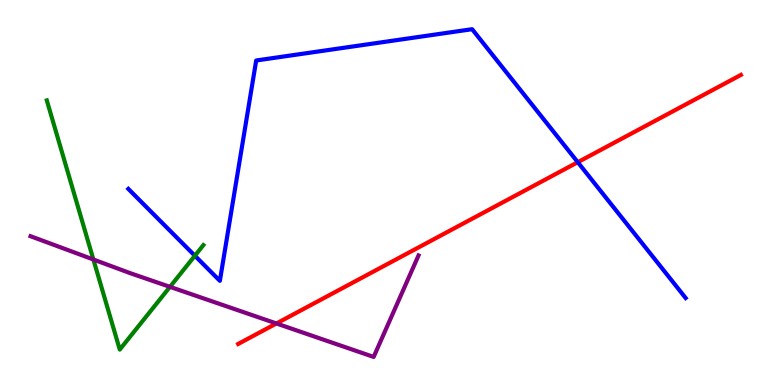[{'lines': ['blue', 'red'], 'intersections': [{'x': 7.46, 'y': 5.79}]}, {'lines': ['green', 'red'], 'intersections': []}, {'lines': ['purple', 'red'], 'intersections': [{'x': 3.57, 'y': 1.6}]}, {'lines': ['blue', 'green'], 'intersections': [{'x': 2.51, 'y': 3.36}]}, {'lines': ['blue', 'purple'], 'intersections': []}, {'lines': ['green', 'purple'], 'intersections': [{'x': 1.21, 'y': 3.26}, {'x': 2.19, 'y': 2.55}]}]